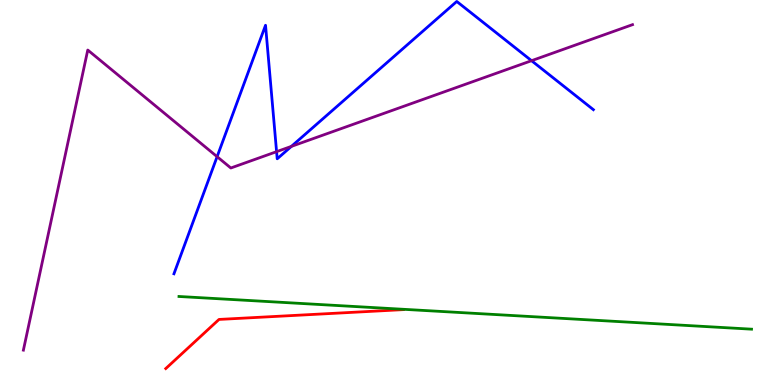[{'lines': ['blue', 'red'], 'intersections': []}, {'lines': ['green', 'red'], 'intersections': []}, {'lines': ['purple', 'red'], 'intersections': []}, {'lines': ['blue', 'green'], 'intersections': []}, {'lines': ['blue', 'purple'], 'intersections': [{'x': 2.8, 'y': 5.93}, {'x': 3.57, 'y': 6.06}, {'x': 3.76, 'y': 6.2}, {'x': 6.86, 'y': 8.42}]}, {'lines': ['green', 'purple'], 'intersections': []}]